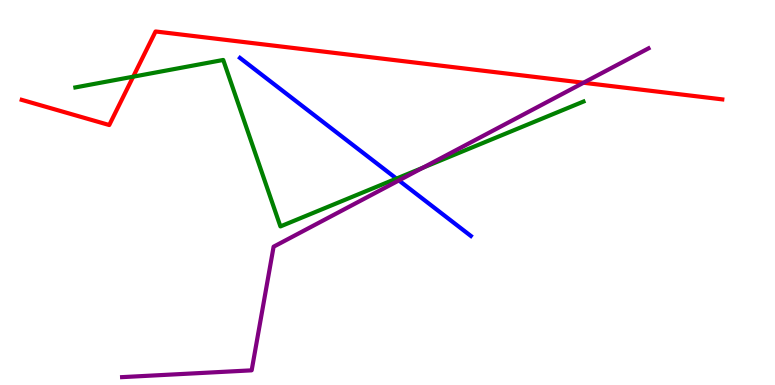[{'lines': ['blue', 'red'], 'intersections': []}, {'lines': ['green', 'red'], 'intersections': [{'x': 1.72, 'y': 8.01}]}, {'lines': ['purple', 'red'], 'intersections': [{'x': 7.53, 'y': 7.85}]}, {'lines': ['blue', 'green'], 'intersections': [{'x': 5.12, 'y': 5.36}]}, {'lines': ['blue', 'purple'], 'intersections': [{'x': 5.15, 'y': 5.31}]}, {'lines': ['green', 'purple'], 'intersections': [{'x': 5.46, 'y': 5.64}]}]